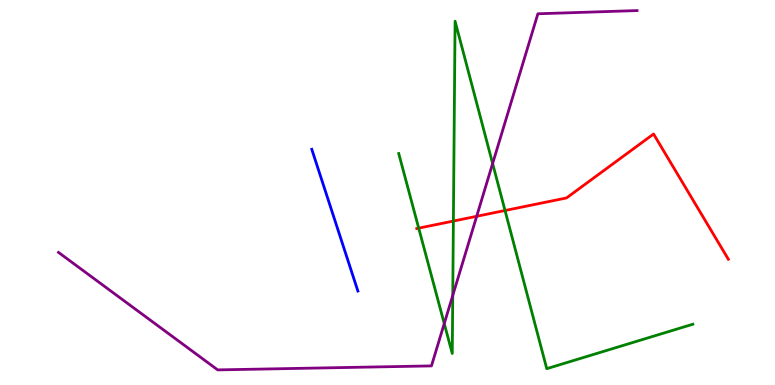[{'lines': ['blue', 'red'], 'intersections': []}, {'lines': ['green', 'red'], 'intersections': [{'x': 5.4, 'y': 4.07}, {'x': 5.85, 'y': 4.26}, {'x': 6.52, 'y': 4.53}]}, {'lines': ['purple', 'red'], 'intersections': [{'x': 6.15, 'y': 4.38}]}, {'lines': ['blue', 'green'], 'intersections': []}, {'lines': ['blue', 'purple'], 'intersections': []}, {'lines': ['green', 'purple'], 'intersections': [{'x': 5.73, 'y': 1.6}, {'x': 5.84, 'y': 2.33}, {'x': 6.36, 'y': 5.75}]}]